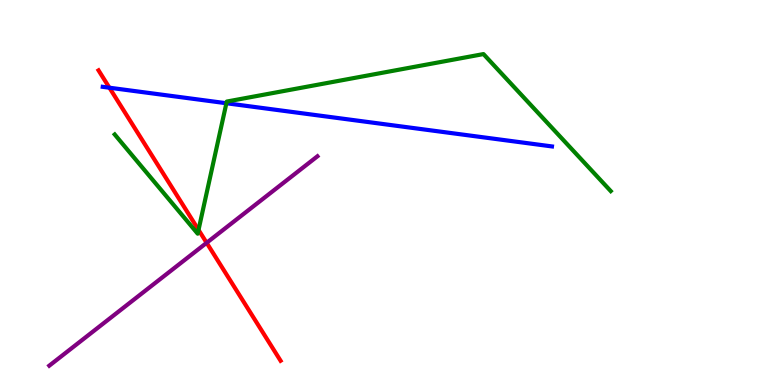[{'lines': ['blue', 'red'], 'intersections': [{'x': 1.41, 'y': 7.72}]}, {'lines': ['green', 'red'], 'intersections': [{'x': 2.56, 'y': 4.03}]}, {'lines': ['purple', 'red'], 'intersections': [{'x': 2.67, 'y': 3.69}]}, {'lines': ['blue', 'green'], 'intersections': [{'x': 2.92, 'y': 7.32}]}, {'lines': ['blue', 'purple'], 'intersections': []}, {'lines': ['green', 'purple'], 'intersections': []}]